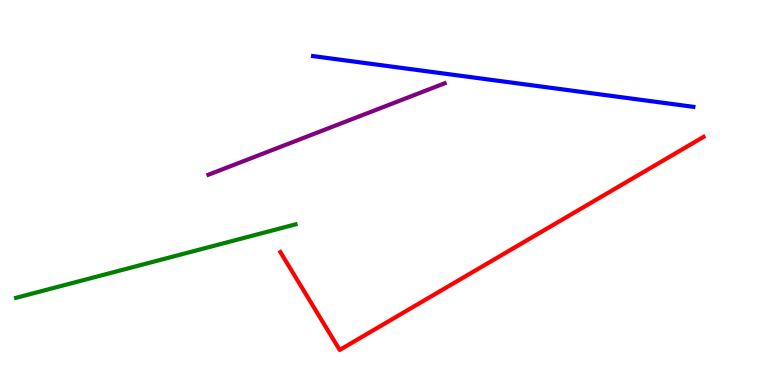[{'lines': ['blue', 'red'], 'intersections': []}, {'lines': ['green', 'red'], 'intersections': []}, {'lines': ['purple', 'red'], 'intersections': []}, {'lines': ['blue', 'green'], 'intersections': []}, {'lines': ['blue', 'purple'], 'intersections': []}, {'lines': ['green', 'purple'], 'intersections': []}]